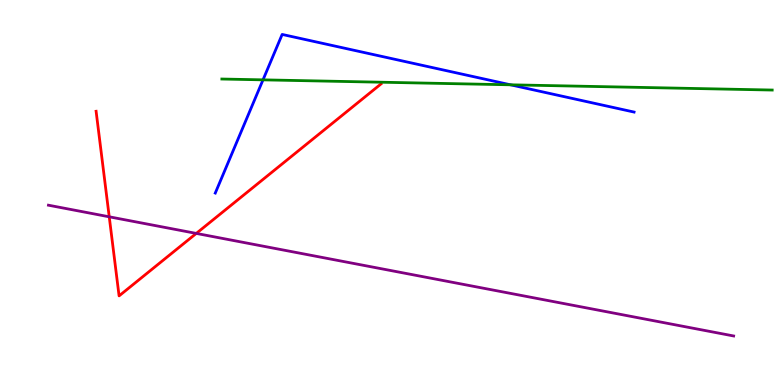[{'lines': ['blue', 'red'], 'intersections': []}, {'lines': ['green', 'red'], 'intersections': []}, {'lines': ['purple', 'red'], 'intersections': [{'x': 1.41, 'y': 4.37}, {'x': 2.53, 'y': 3.94}]}, {'lines': ['blue', 'green'], 'intersections': [{'x': 3.39, 'y': 7.93}, {'x': 6.59, 'y': 7.8}]}, {'lines': ['blue', 'purple'], 'intersections': []}, {'lines': ['green', 'purple'], 'intersections': []}]